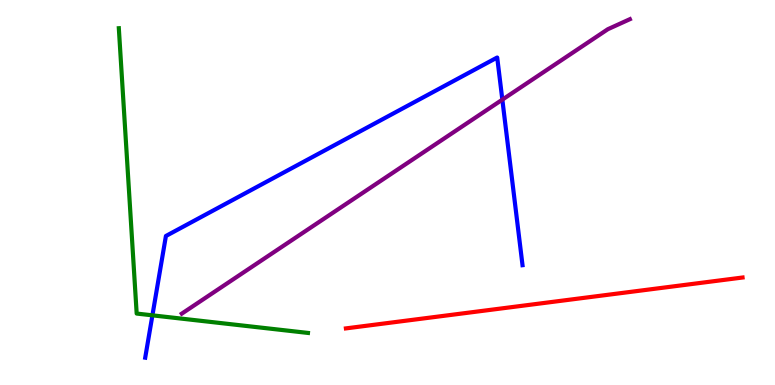[{'lines': ['blue', 'red'], 'intersections': []}, {'lines': ['green', 'red'], 'intersections': []}, {'lines': ['purple', 'red'], 'intersections': []}, {'lines': ['blue', 'green'], 'intersections': [{'x': 1.97, 'y': 1.81}]}, {'lines': ['blue', 'purple'], 'intersections': [{'x': 6.48, 'y': 7.41}]}, {'lines': ['green', 'purple'], 'intersections': []}]